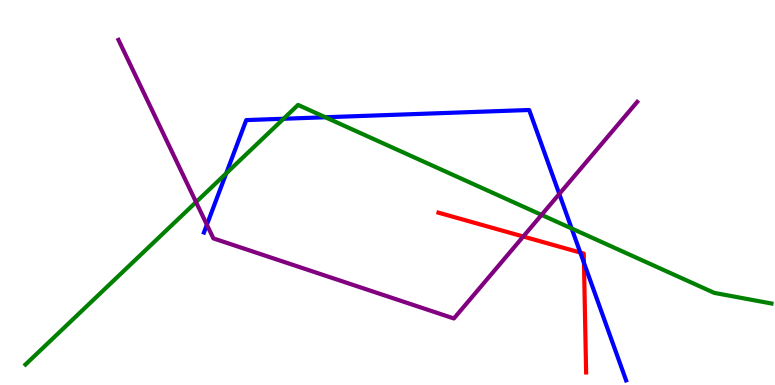[{'lines': ['blue', 'red'], 'intersections': [{'x': 7.49, 'y': 3.44}, {'x': 7.53, 'y': 3.17}]}, {'lines': ['green', 'red'], 'intersections': []}, {'lines': ['purple', 'red'], 'intersections': [{'x': 6.75, 'y': 3.86}]}, {'lines': ['blue', 'green'], 'intersections': [{'x': 2.92, 'y': 5.5}, {'x': 3.66, 'y': 6.92}, {'x': 4.2, 'y': 6.95}, {'x': 7.38, 'y': 4.07}]}, {'lines': ['blue', 'purple'], 'intersections': [{'x': 2.67, 'y': 4.16}, {'x': 7.22, 'y': 4.96}]}, {'lines': ['green', 'purple'], 'intersections': [{'x': 2.53, 'y': 4.75}, {'x': 6.99, 'y': 4.42}]}]